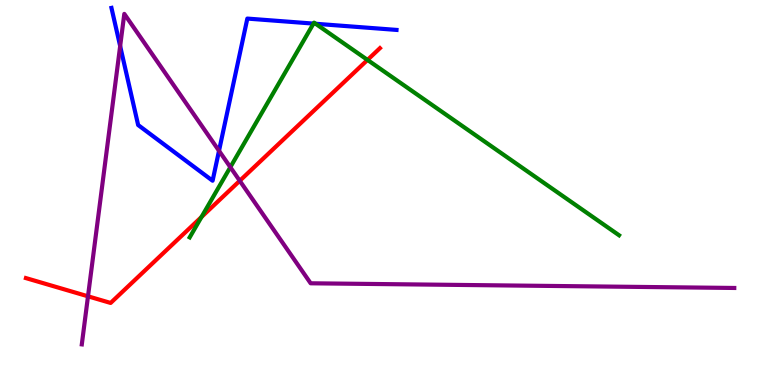[{'lines': ['blue', 'red'], 'intersections': []}, {'lines': ['green', 'red'], 'intersections': [{'x': 2.6, 'y': 4.36}, {'x': 4.74, 'y': 8.44}]}, {'lines': ['purple', 'red'], 'intersections': [{'x': 1.14, 'y': 2.3}, {'x': 3.09, 'y': 5.3}]}, {'lines': ['blue', 'green'], 'intersections': [{'x': 4.04, 'y': 9.39}, {'x': 4.07, 'y': 9.38}]}, {'lines': ['blue', 'purple'], 'intersections': [{'x': 1.55, 'y': 8.8}, {'x': 2.83, 'y': 6.08}]}, {'lines': ['green', 'purple'], 'intersections': [{'x': 2.97, 'y': 5.66}]}]